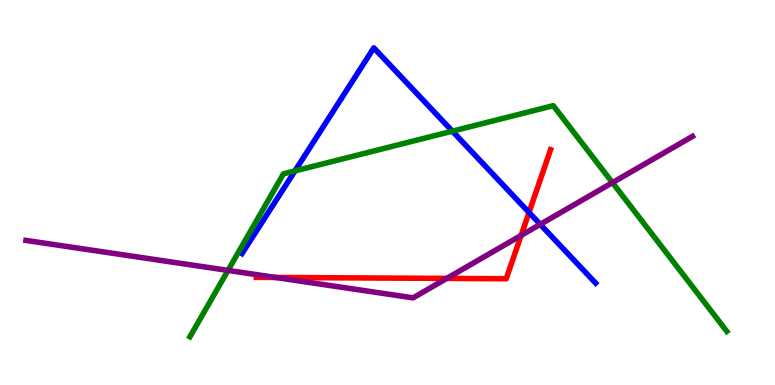[{'lines': ['blue', 'red'], 'intersections': [{'x': 6.83, 'y': 4.48}]}, {'lines': ['green', 'red'], 'intersections': []}, {'lines': ['purple', 'red'], 'intersections': [{'x': 3.56, 'y': 2.79}, {'x': 5.76, 'y': 2.77}, {'x': 6.72, 'y': 3.89}]}, {'lines': ['blue', 'green'], 'intersections': [{'x': 3.81, 'y': 5.56}, {'x': 5.84, 'y': 6.59}]}, {'lines': ['blue', 'purple'], 'intersections': [{'x': 6.97, 'y': 4.17}]}, {'lines': ['green', 'purple'], 'intersections': [{'x': 2.94, 'y': 2.98}, {'x': 7.9, 'y': 5.26}]}]